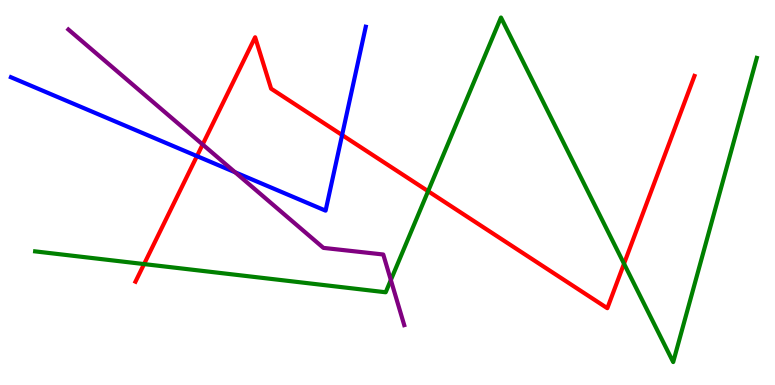[{'lines': ['blue', 'red'], 'intersections': [{'x': 2.54, 'y': 5.95}, {'x': 4.41, 'y': 6.49}]}, {'lines': ['green', 'red'], 'intersections': [{'x': 1.86, 'y': 3.14}, {'x': 5.52, 'y': 5.03}, {'x': 8.05, 'y': 3.15}]}, {'lines': ['purple', 'red'], 'intersections': [{'x': 2.61, 'y': 6.25}]}, {'lines': ['blue', 'green'], 'intersections': []}, {'lines': ['blue', 'purple'], 'intersections': [{'x': 3.03, 'y': 5.53}]}, {'lines': ['green', 'purple'], 'intersections': [{'x': 5.04, 'y': 2.73}]}]